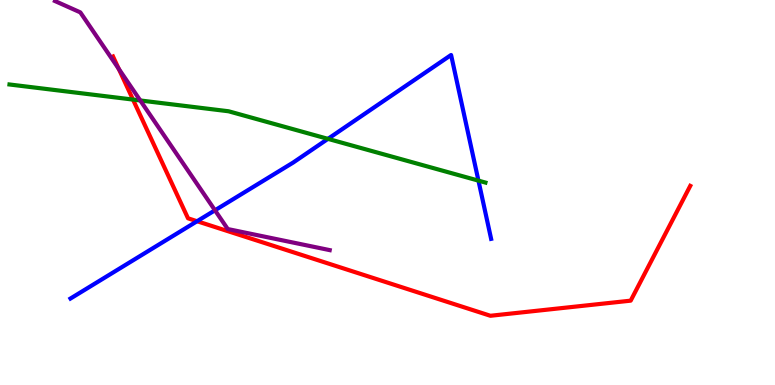[{'lines': ['blue', 'red'], 'intersections': [{'x': 2.54, 'y': 4.25}]}, {'lines': ['green', 'red'], 'intersections': [{'x': 1.72, 'y': 7.41}]}, {'lines': ['purple', 'red'], 'intersections': [{'x': 1.53, 'y': 8.21}]}, {'lines': ['blue', 'green'], 'intersections': [{'x': 4.23, 'y': 6.39}, {'x': 6.17, 'y': 5.31}]}, {'lines': ['blue', 'purple'], 'intersections': [{'x': 2.77, 'y': 4.54}]}, {'lines': ['green', 'purple'], 'intersections': [{'x': 1.81, 'y': 7.39}]}]